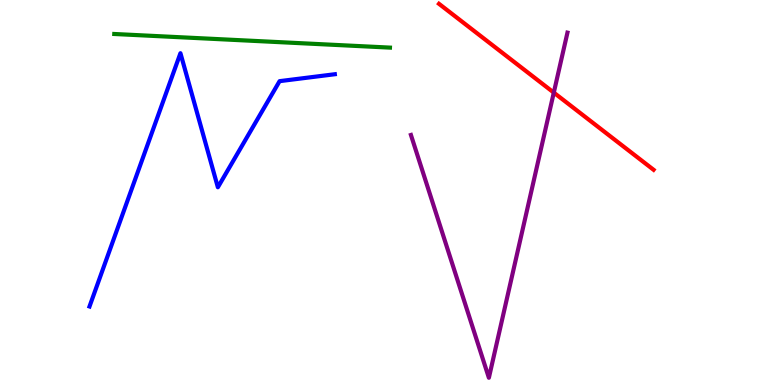[{'lines': ['blue', 'red'], 'intersections': []}, {'lines': ['green', 'red'], 'intersections': []}, {'lines': ['purple', 'red'], 'intersections': [{'x': 7.15, 'y': 7.59}]}, {'lines': ['blue', 'green'], 'intersections': []}, {'lines': ['blue', 'purple'], 'intersections': []}, {'lines': ['green', 'purple'], 'intersections': []}]